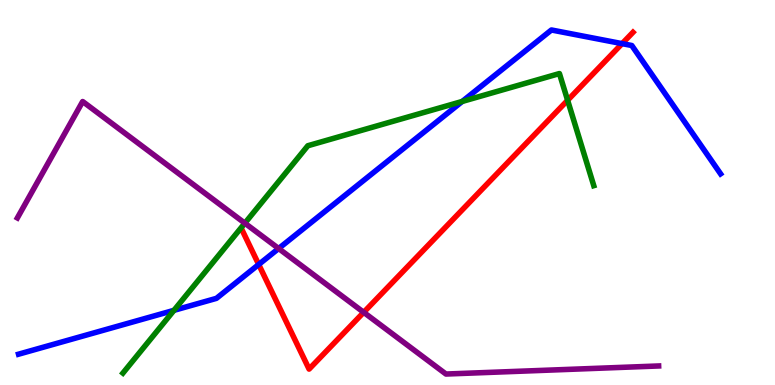[{'lines': ['blue', 'red'], 'intersections': [{'x': 3.34, 'y': 3.13}, {'x': 8.03, 'y': 8.87}]}, {'lines': ['green', 'red'], 'intersections': [{'x': 7.32, 'y': 7.4}]}, {'lines': ['purple', 'red'], 'intersections': [{'x': 4.69, 'y': 1.89}]}, {'lines': ['blue', 'green'], 'intersections': [{'x': 2.24, 'y': 1.94}, {'x': 5.96, 'y': 7.37}]}, {'lines': ['blue', 'purple'], 'intersections': [{'x': 3.6, 'y': 3.54}]}, {'lines': ['green', 'purple'], 'intersections': [{'x': 3.16, 'y': 4.2}]}]